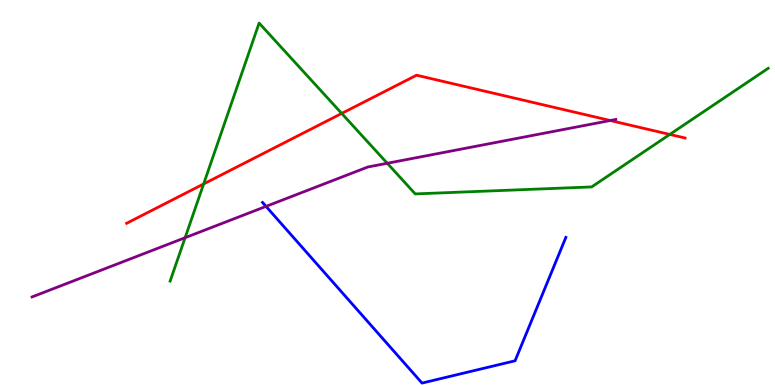[{'lines': ['blue', 'red'], 'intersections': []}, {'lines': ['green', 'red'], 'intersections': [{'x': 2.63, 'y': 5.22}, {'x': 4.41, 'y': 7.05}, {'x': 8.64, 'y': 6.51}]}, {'lines': ['purple', 'red'], 'intersections': [{'x': 7.87, 'y': 6.87}]}, {'lines': ['blue', 'green'], 'intersections': []}, {'lines': ['blue', 'purple'], 'intersections': [{'x': 3.43, 'y': 4.64}]}, {'lines': ['green', 'purple'], 'intersections': [{'x': 2.39, 'y': 3.83}, {'x': 5.0, 'y': 5.76}]}]